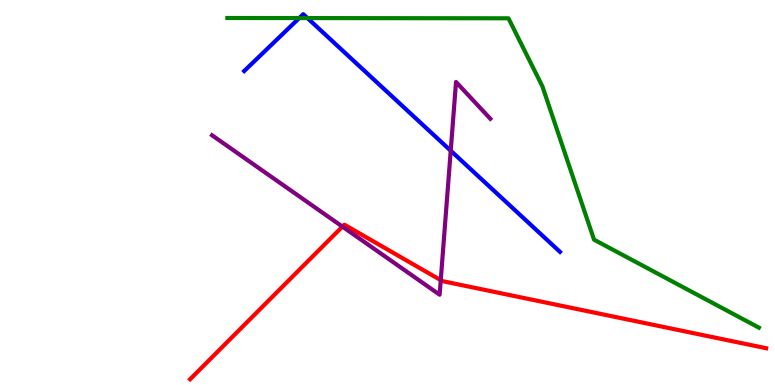[{'lines': ['blue', 'red'], 'intersections': []}, {'lines': ['green', 'red'], 'intersections': []}, {'lines': ['purple', 'red'], 'intersections': [{'x': 4.42, 'y': 4.11}, {'x': 5.69, 'y': 2.72}]}, {'lines': ['blue', 'green'], 'intersections': [{'x': 3.86, 'y': 9.53}, {'x': 3.97, 'y': 9.53}]}, {'lines': ['blue', 'purple'], 'intersections': [{'x': 5.82, 'y': 6.09}]}, {'lines': ['green', 'purple'], 'intersections': []}]